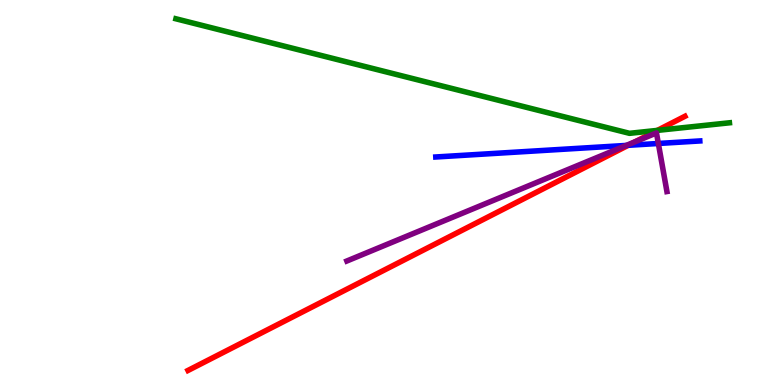[{'lines': ['blue', 'red'], 'intersections': [{'x': 8.11, 'y': 6.23}]}, {'lines': ['green', 'red'], 'intersections': [{'x': 8.48, 'y': 6.61}]}, {'lines': ['purple', 'red'], 'intersections': [{'x': 8.2, 'y': 6.32}]}, {'lines': ['blue', 'green'], 'intersections': []}, {'lines': ['blue', 'purple'], 'intersections': [{'x': 8.08, 'y': 6.22}, {'x': 8.49, 'y': 6.27}]}, {'lines': ['green', 'purple'], 'intersections': []}]